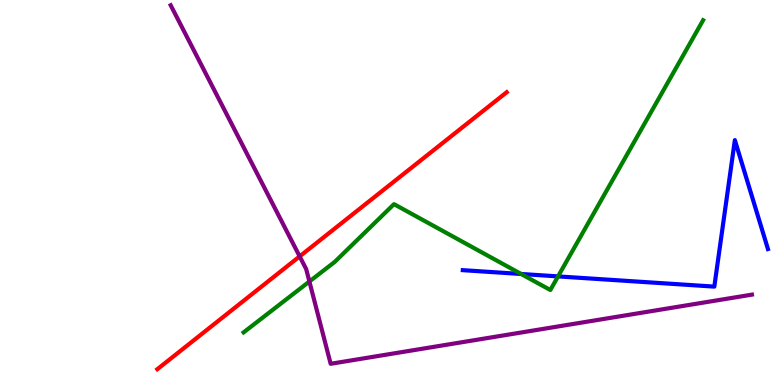[{'lines': ['blue', 'red'], 'intersections': []}, {'lines': ['green', 'red'], 'intersections': []}, {'lines': ['purple', 'red'], 'intersections': [{'x': 3.87, 'y': 3.34}]}, {'lines': ['blue', 'green'], 'intersections': [{'x': 6.72, 'y': 2.88}, {'x': 7.2, 'y': 2.82}]}, {'lines': ['blue', 'purple'], 'intersections': []}, {'lines': ['green', 'purple'], 'intersections': [{'x': 3.99, 'y': 2.69}]}]